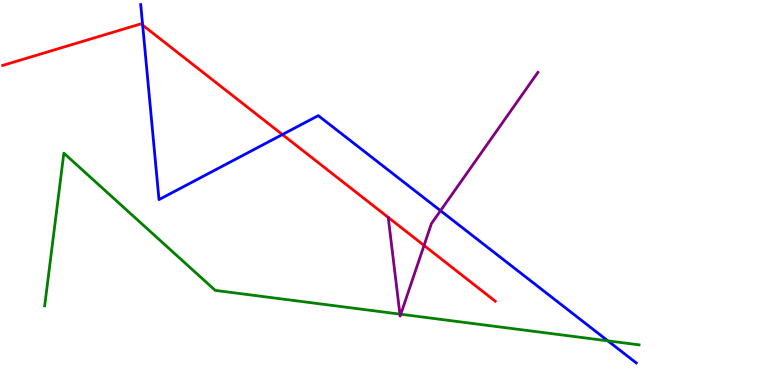[{'lines': ['blue', 'red'], 'intersections': [{'x': 1.84, 'y': 9.35}, {'x': 3.64, 'y': 6.51}]}, {'lines': ['green', 'red'], 'intersections': []}, {'lines': ['purple', 'red'], 'intersections': [{'x': 5.47, 'y': 3.62}]}, {'lines': ['blue', 'green'], 'intersections': [{'x': 7.84, 'y': 1.15}]}, {'lines': ['blue', 'purple'], 'intersections': [{'x': 5.68, 'y': 4.53}]}, {'lines': ['green', 'purple'], 'intersections': [{'x': 5.16, 'y': 1.84}, {'x': 5.17, 'y': 1.84}]}]